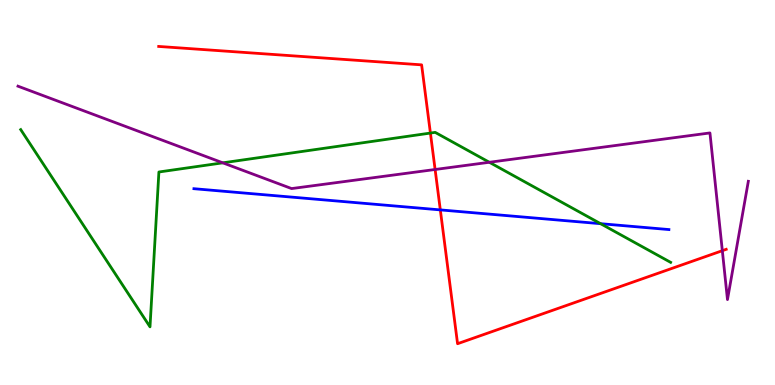[{'lines': ['blue', 'red'], 'intersections': [{'x': 5.68, 'y': 4.55}]}, {'lines': ['green', 'red'], 'intersections': [{'x': 5.55, 'y': 6.54}]}, {'lines': ['purple', 'red'], 'intersections': [{'x': 5.61, 'y': 5.6}, {'x': 9.32, 'y': 3.49}]}, {'lines': ['blue', 'green'], 'intersections': [{'x': 7.75, 'y': 4.19}]}, {'lines': ['blue', 'purple'], 'intersections': []}, {'lines': ['green', 'purple'], 'intersections': [{'x': 2.87, 'y': 5.77}, {'x': 6.31, 'y': 5.79}]}]